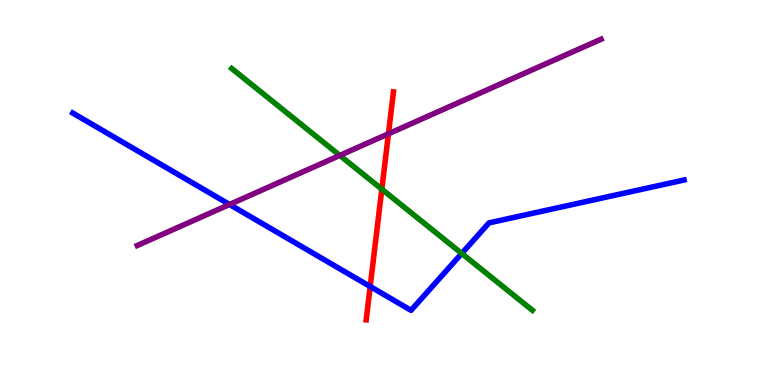[{'lines': ['blue', 'red'], 'intersections': [{'x': 4.78, 'y': 2.56}]}, {'lines': ['green', 'red'], 'intersections': [{'x': 4.93, 'y': 5.09}]}, {'lines': ['purple', 'red'], 'intersections': [{'x': 5.01, 'y': 6.52}]}, {'lines': ['blue', 'green'], 'intersections': [{'x': 5.96, 'y': 3.42}]}, {'lines': ['blue', 'purple'], 'intersections': [{'x': 2.96, 'y': 4.69}]}, {'lines': ['green', 'purple'], 'intersections': [{'x': 4.38, 'y': 5.96}]}]